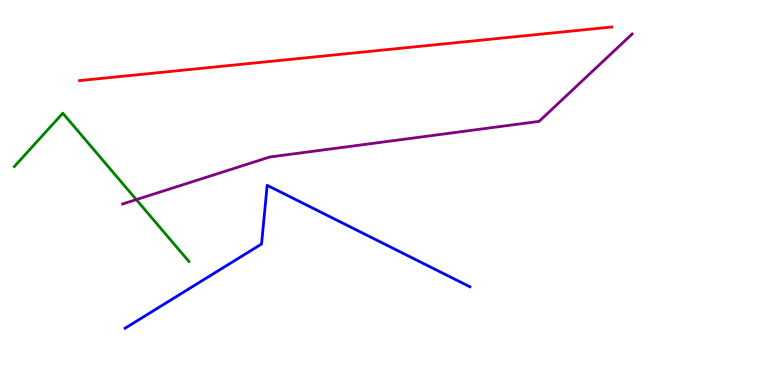[{'lines': ['blue', 'red'], 'intersections': []}, {'lines': ['green', 'red'], 'intersections': []}, {'lines': ['purple', 'red'], 'intersections': []}, {'lines': ['blue', 'green'], 'intersections': []}, {'lines': ['blue', 'purple'], 'intersections': []}, {'lines': ['green', 'purple'], 'intersections': [{'x': 1.76, 'y': 4.82}]}]